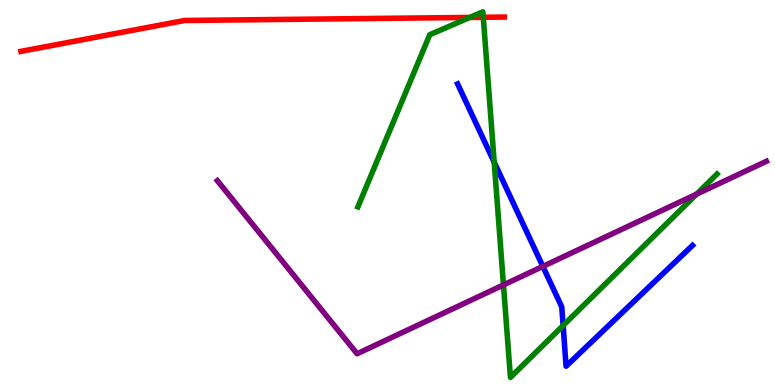[{'lines': ['blue', 'red'], 'intersections': []}, {'lines': ['green', 'red'], 'intersections': [{'x': 6.06, 'y': 9.55}, {'x': 6.24, 'y': 9.55}]}, {'lines': ['purple', 'red'], 'intersections': []}, {'lines': ['blue', 'green'], 'intersections': [{'x': 6.38, 'y': 5.79}, {'x': 7.27, 'y': 1.54}]}, {'lines': ['blue', 'purple'], 'intersections': [{'x': 7.0, 'y': 3.08}]}, {'lines': ['green', 'purple'], 'intersections': [{'x': 6.5, 'y': 2.6}, {'x': 8.99, 'y': 4.96}]}]